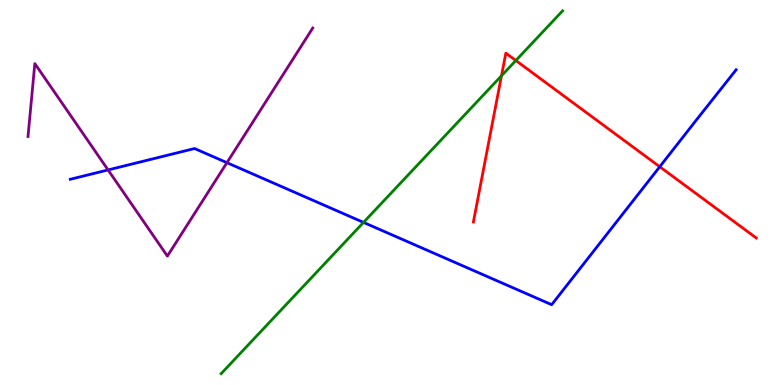[{'lines': ['blue', 'red'], 'intersections': [{'x': 8.51, 'y': 5.67}]}, {'lines': ['green', 'red'], 'intersections': [{'x': 6.47, 'y': 8.03}, {'x': 6.66, 'y': 8.43}]}, {'lines': ['purple', 'red'], 'intersections': []}, {'lines': ['blue', 'green'], 'intersections': [{'x': 4.69, 'y': 4.22}]}, {'lines': ['blue', 'purple'], 'intersections': [{'x': 1.39, 'y': 5.59}, {'x': 2.93, 'y': 5.77}]}, {'lines': ['green', 'purple'], 'intersections': []}]